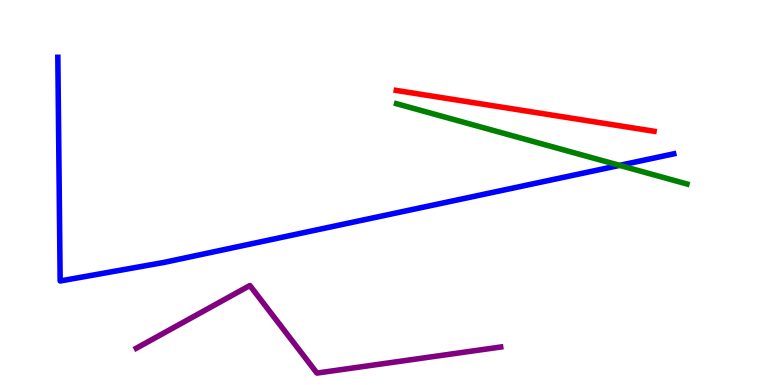[{'lines': ['blue', 'red'], 'intersections': []}, {'lines': ['green', 'red'], 'intersections': []}, {'lines': ['purple', 'red'], 'intersections': []}, {'lines': ['blue', 'green'], 'intersections': [{'x': 8.0, 'y': 5.7}]}, {'lines': ['blue', 'purple'], 'intersections': []}, {'lines': ['green', 'purple'], 'intersections': []}]